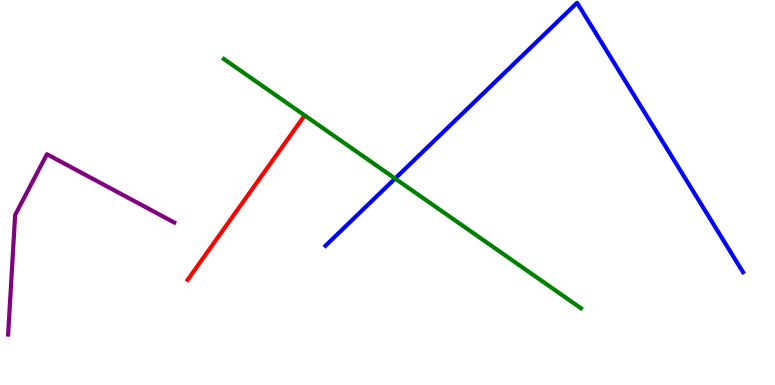[{'lines': ['blue', 'red'], 'intersections': []}, {'lines': ['green', 'red'], 'intersections': []}, {'lines': ['purple', 'red'], 'intersections': []}, {'lines': ['blue', 'green'], 'intersections': [{'x': 5.1, 'y': 5.36}]}, {'lines': ['blue', 'purple'], 'intersections': []}, {'lines': ['green', 'purple'], 'intersections': []}]